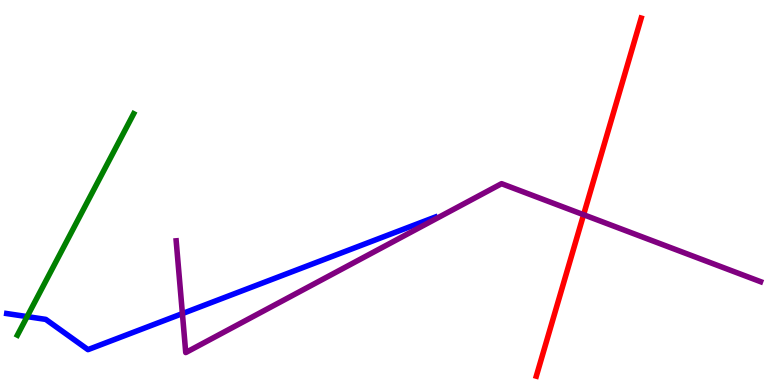[{'lines': ['blue', 'red'], 'intersections': []}, {'lines': ['green', 'red'], 'intersections': []}, {'lines': ['purple', 'red'], 'intersections': [{'x': 7.53, 'y': 4.42}]}, {'lines': ['blue', 'green'], 'intersections': [{'x': 0.35, 'y': 1.78}]}, {'lines': ['blue', 'purple'], 'intersections': [{'x': 2.35, 'y': 1.85}]}, {'lines': ['green', 'purple'], 'intersections': []}]